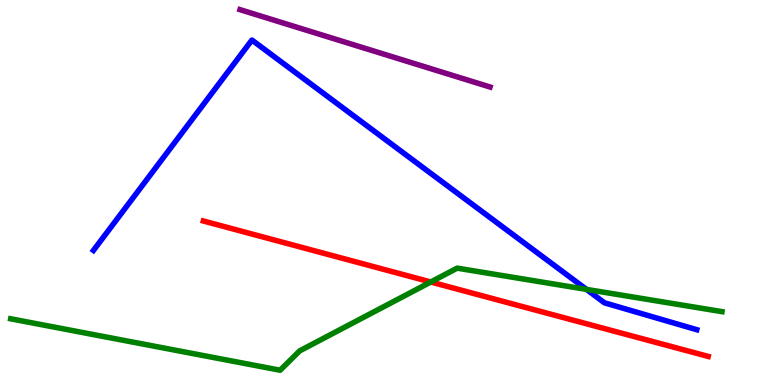[{'lines': ['blue', 'red'], 'intersections': []}, {'lines': ['green', 'red'], 'intersections': [{'x': 5.56, 'y': 2.68}]}, {'lines': ['purple', 'red'], 'intersections': []}, {'lines': ['blue', 'green'], 'intersections': [{'x': 7.57, 'y': 2.48}]}, {'lines': ['blue', 'purple'], 'intersections': []}, {'lines': ['green', 'purple'], 'intersections': []}]